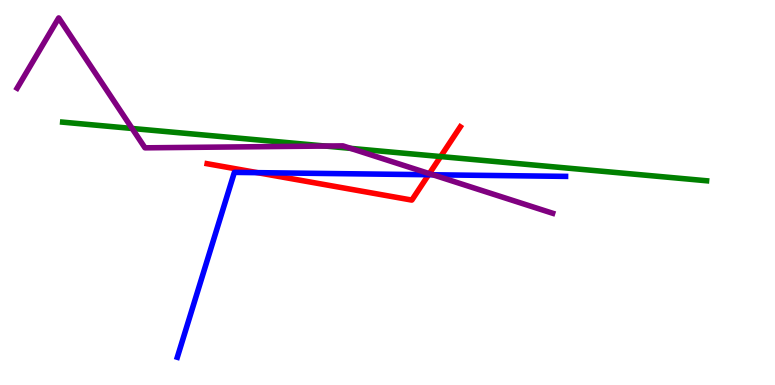[{'lines': ['blue', 'red'], 'intersections': [{'x': 3.32, 'y': 5.52}, {'x': 5.53, 'y': 5.46}]}, {'lines': ['green', 'red'], 'intersections': [{'x': 5.69, 'y': 5.93}]}, {'lines': ['purple', 'red'], 'intersections': [{'x': 5.54, 'y': 5.49}]}, {'lines': ['blue', 'green'], 'intersections': []}, {'lines': ['blue', 'purple'], 'intersections': [{'x': 5.59, 'y': 5.46}]}, {'lines': ['green', 'purple'], 'intersections': [{'x': 1.7, 'y': 6.66}, {'x': 4.2, 'y': 6.21}, {'x': 4.52, 'y': 6.15}]}]